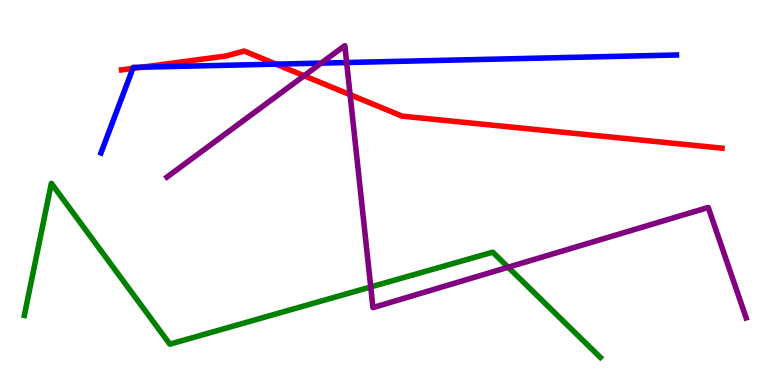[{'lines': ['blue', 'red'], 'intersections': [{'x': 1.71, 'y': 8.22}, {'x': 1.83, 'y': 8.25}, {'x': 3.56, 'y': 8.33}]}, {'lines': ['green', 'red'], 'intersections': []}, {'lines': ['purple', 'red'], 'intersections': [{'x': 3.92, 'y': 8.03}, {'x': 4.52, 'y': 7.54}]}, {'lines': ['blue', 'green'], 'intersections': []}, {'lines': ['blue', 'purple'], 'intersections': [{'x': 4.14, 'y': 8.36}, {'x': 4.47, 'y': 8.38}]}, {'lines': ['green', 'purple'], 'intersections': [{'x': 4.78, 'y': 2.55}, {'x': 6.56, 'y': 3.06}]}]